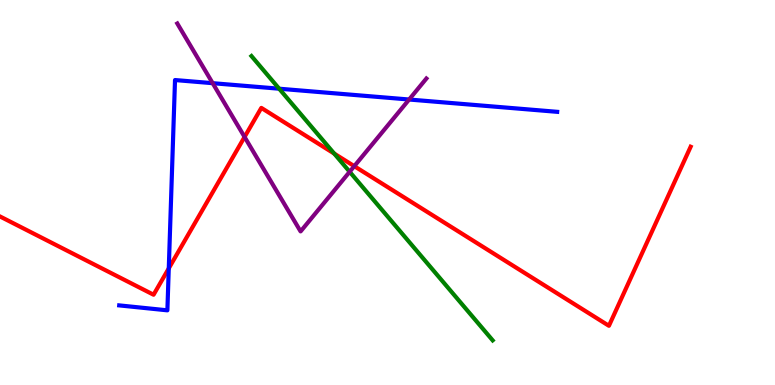[{'lines': ['blue', 'red'], 'intersections': [{'x': 2.18, 'y': 3.03}]}, {'lines': ['green', 'red'], 'intersections': [{'x': 4.31, 'y': 6.01}]}, {'lines': ['purple', 'red'], 'intersections': [{'x': 3.16, 'y': 6.44}, {'x': 4.57, 'y': 5.68}]}, {'lines': ['blue', 'green'], 'intersections': [{'x': 3.6, 'y': 7.7}]}, {'lines': ['blue', 'purple'], 'intersections': [{'x': 2.74, 'y': 7.84}, {'x': 5.28, 'y': 7.42}]}, {'lines': ['green', 'purple'], 'intersections': [{'x': 4.51, 'y': 5.54}]}]